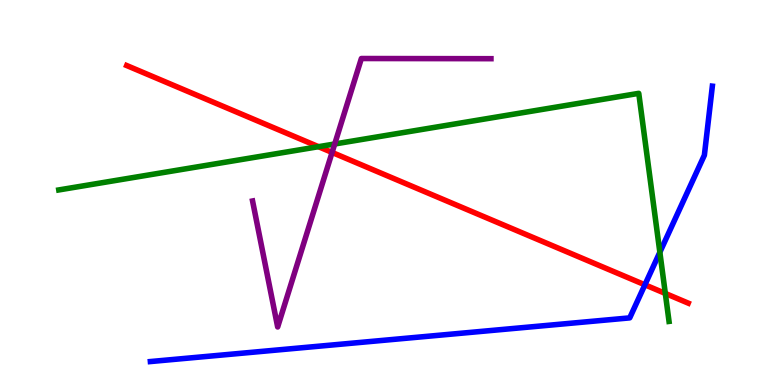[{'lines': ['blue', 'red'], 'intersections': [{'x': 8.32, 'y': 2.6}]}, {'lines': ['green', 'red'], 'intersections': [{'x': 4.11, 'y': 6.19}, {'x': 8.58, 'y': 2.38}]}, {'lines': ['purple', 'red'], 'intersections': [{'x': 4.28, 'y': 6.04}]}, {'lines': ['blue', 'green'], 'intersections': [{'x': 8.51, 'y': 3.45}]}, {'lines': ['blue', 'purple'], 'intersections': []}, {'lines': ['green', 'purple'], 'intersections': [{'x': 4.32, 'y': 6.26}]}]